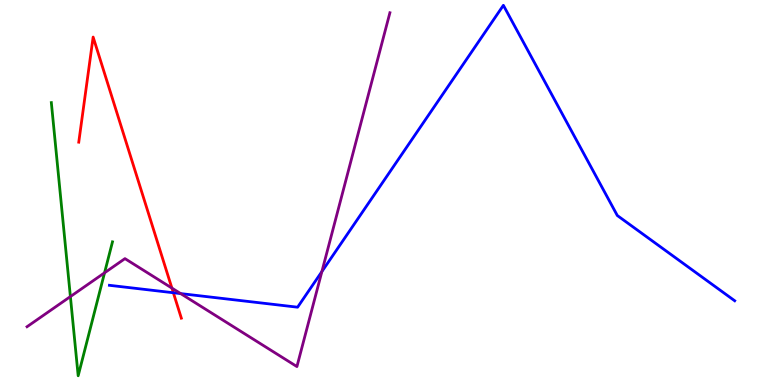[{'lines': ['blue', 'red'], 'intersections': [{'x': 2.24, 'y': 2.4}]}, {'lines': ['green', 'red'], 'intersections': []}, {'lines': ['purple', 'red'], 'intersections': [{'x': 2.22, 'y': 2.52}]}, {'lines': ['blue', 'green'], 'intersections': []}, {'lines': ['blue', 'purple'], 'intersections': [{'x': 2.33, 'y': 2.37}, {'x': 4.15, 'y': 2.95}]}, {'lines': ['green', 'purple'], 'intersections': [{'x': 0.908, 'y': 2.3}, {'x': 1.35, 'y': 2.91}]}]